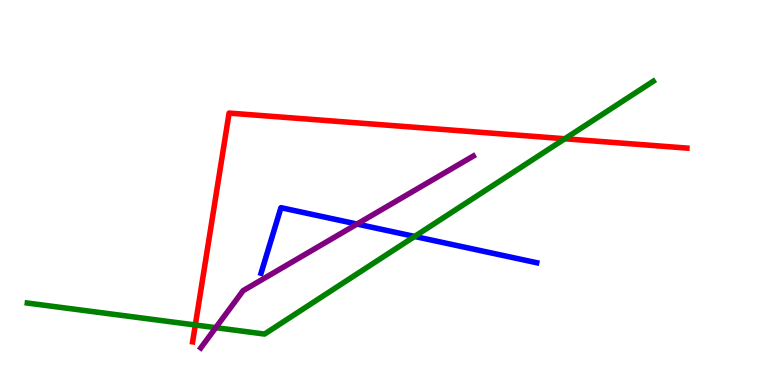[{'lines': ['blue', 'red'], 'intersections': []}, {'lines': ['green', 'red'], 'intersections': [{'x': 2.52, 'y': 1.56}, {'x': 7.29, 'y': 6.4}]}, {'lines': ['purple', 'red'], 'intersections': []}, {'lines': ['blue', 'green'], 'intersections': [{'x': 5.35, 'y': 3.86}]}, {'lines': ['blue', 'purple'], 'intersections': [{'x': 4.61, 'y': 4.18}]}, {'lines': ['green', 'purple'], 'intersections': [{'x': 2.78, 'y': 1.49}]}]